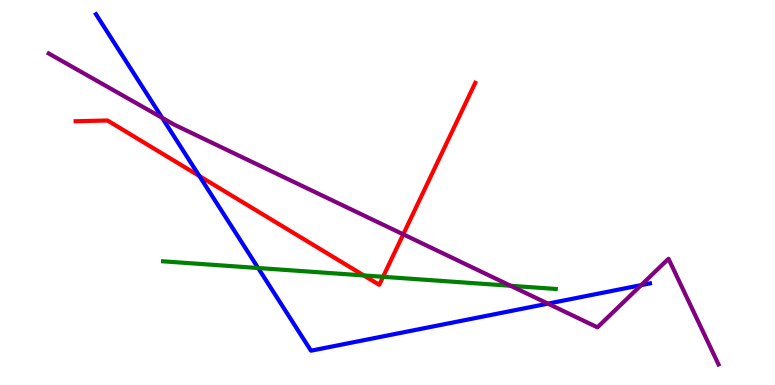[{'lines': ['blue', 'red'], 'intersections': [{'x': 2.57, 'y': 5.43}]}, {'lines': ['green', 'red'], 'intersections': [{'x': 4.69, 'y': 2.85}, {'x': 4.94, 'y': 2.81}]}, {'lines': ['purple', 'red'], 'intersections': [{'x': 5.2, 'y': 3.91}]}, {'lines': ['blue', 'green'], 'intersections': [{'x': 3.33, 'y': 3.04}]}, {'lines': ['blue', 'purple'], 'intersections': [{'x': 2.09, 'y': 6.94}, {'x': 7.07, 'y': 2.11}, {'x': 8.27, 'y': 2.59}]}, {'lines': ['green', 'purple'], 'intersections': [{'x': 6.59, 'y': 2.58}]}]